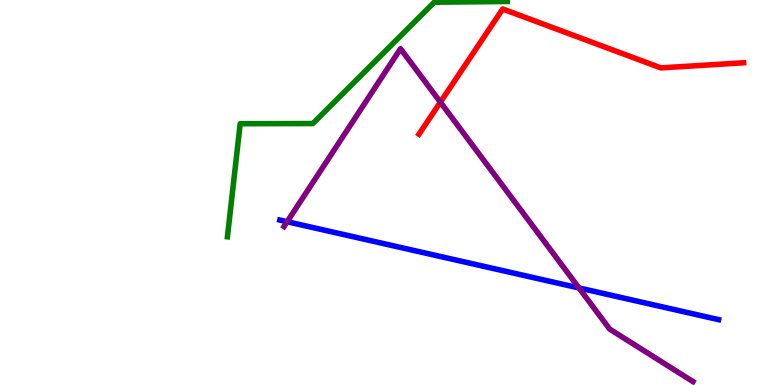[{'lines': ['blue', 'red'], 'intersections': []}, {'lines': ['green', 'red'], 'intersections': []}, {'lines': ['purple', 'red'], 'intersections': [{'x': 5.68, 'y': 7.35}]}, {'lines': ['blue', 'green'], 'intersections': []}, {'lines': ['blue', 'purple'], 'intersections': [{'x': 3.71, 'y': 4.24}, {'x': 7.47, 'y': 2.52}]}, {'lines': ['green', 'purple'], 'intersections': []}]